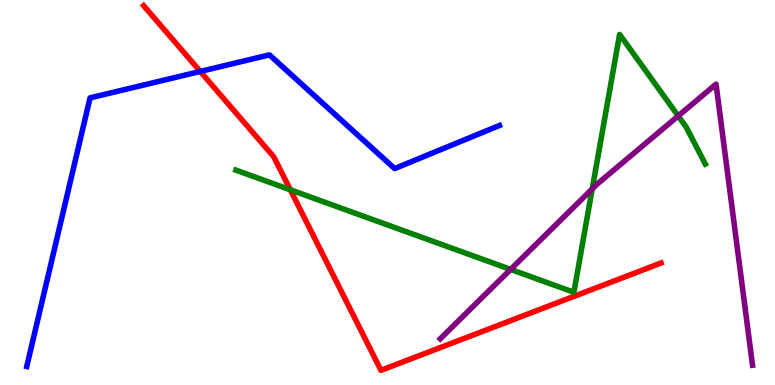[{'lines': ['blue', 'red'], 'intersections': [{'x': 2.58, 'y': 8.14}]}, {'lines': ['green', 'red'], 'intersections': [{'x': 3.75, 'y': 5.07}]}, {'lines': ['purple', 'red'], 'intersections': []}, {'lines': ['blue', 'green'], 'intersections': []}, {'lines': ['blue', 'purple'], 'intersections': []}, {'lines': ['green', 'purple'], 'intersections': [{'x': 6.59, 'y': 3.0}, {'x': 7.64, 'y': 5.09}, {'x': 8.75, 'y': 6.99}]}]